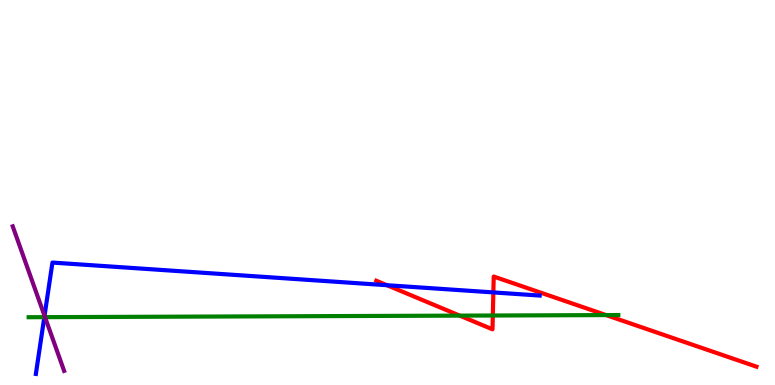[{'lines': ['blue', 'red'], 'intersections': [{'x': 4.99, 'y': 2.59}, {'x': 6.37, 'y': 2.4}]}, {'lines': ['green', 'red'], 'intersections': [{'x': 5.93, 'y': 1.8}, {'x': 6.36, 'y': 1.81}, {'x': 7.82, 'y': 1.82}]}, {'lines': ['purple', 'red'], 'intersections': []}, {'lines': ['blue', 'green'], 'intersections': [{'x': 0.572, 'y': 1.76}]}, {'lines': ['blue', 'purple'], 'intersections': [{'x': 0.574, 'y': 1.8}]}, {'lines': ['green', 'purple'], 'intersections': [{'x': 0.581, 'y': 1.76}]}]